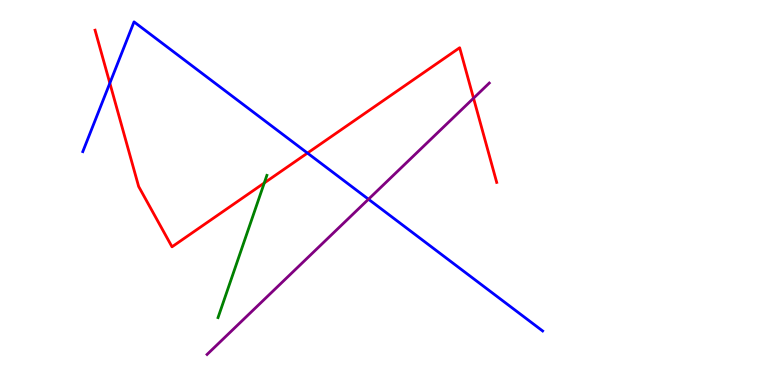[{'lines': ['blue', 'red'], 'intersections': [{'x': 1.42, 'y': 7.84}, {'x': 3.97, 'y': 6.02}]}, {'lines': ['green', 'red'], 'intersections': [{'x': 3.41, 'y': 5.25}]}, {'lines': ['purple', 'red'], 'intersections': [{'x': 6.11, 'y': 7.45}]}, {'lines': ['blue', 'green'], 'intersections': []}, {'lines': ['blue', 'purple'], 'intersections': [{'x': 4.75, 'y': 4.83}]}, {'lines': ['green', 'purple'], 'intersections': []}]